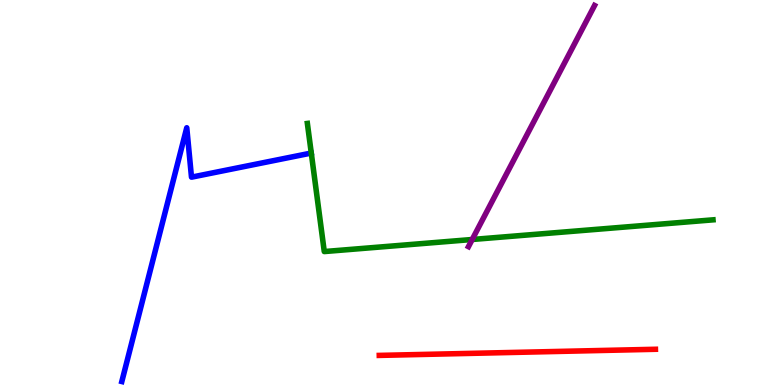[{'lines': ['blue', 'red'], 'intersections': []}, {'lines': ['green', 'red'], 'intersections': []}, {'lines': ['purple', 'red'], 'intersections': []}, {'lines': ['blue', 'green'], 'intersections': []}, {'lines': ['blue', 'purple'], 'intersections': []}, {'lines': ['green', 'purple'], 'intersections': [{'x': 6.09, 'y': 3.78}]}]